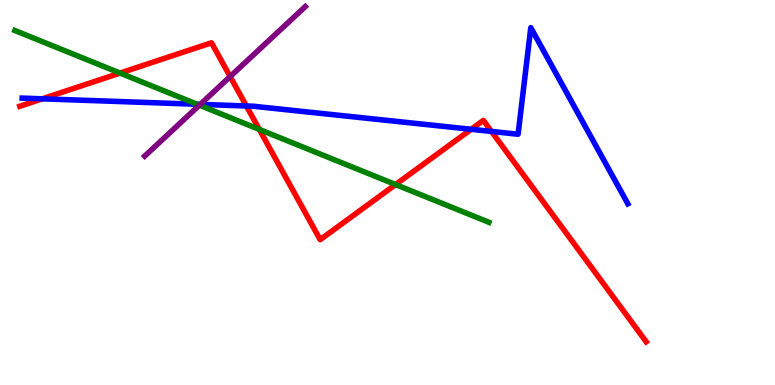[{'lines': ['blue', 'red'], 'intersections': [{'x': 0.546, 'y': 7.43}, {'x': 3.18, 'y': 7.25}, {'x': 6.08, 'y': 6.64}, {'x': 6.34, 'y': 6.59}]}, {'lines': ['green', 'red'], 'intersections': [{'x': 1.55, 'y': 8.1}, {'x': 3.35, 'y': 6.64}, {'x': 5.1, 'y': 5.21}]}, {'lines': ['purple', 'red'], 'intersections': [{'x': 2.97, 'y': 8.01}]}, {'lines': ['blue', 'green'], 'intersections': [{'x': 2.54, 'y': 7.29}]}, {'lines': ['blue', 'purple'], 'intersections': [{'x': 2.58, 'y': 7.29}]}, {'lines': ['green', 'purple'], 'intersections': [{'x': 2.57, 'y': 7.27}]}]